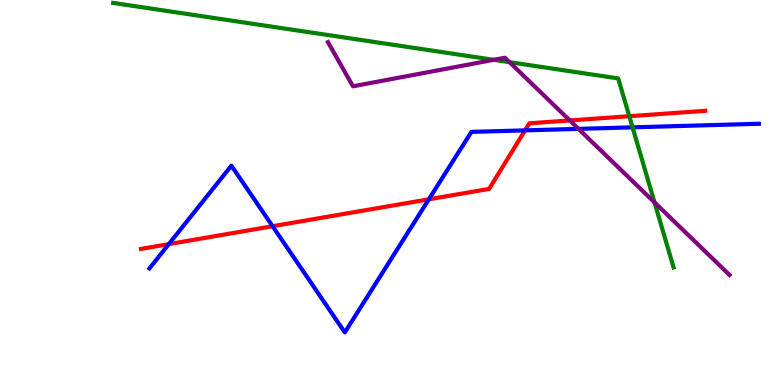[{'lines': ['blue', 'red'], 'intersections': [{'x': 2.18, 'y': 3.66}, {'x': 3.52, 'y': 4.12}, {'x': 5.53, 'y': 4.82}, {'x': 6.77, 'y': 6.61}]}, {'lines': ['green', 'red'], 'intersections': [{'x': 8.12, 'y': 6.98}]}, {'lines': ['purple', 'red'], 'intersections': [{'x': 7.35, 'y': 6.87}]}, {'lines': ['blue', 'green'], 'intersections': [{'x': 8.16, 'y': 6.69}]}, {'lines': ['blue', 'purple'], 'intersections': [{'x': 7.46, 'y': 6.65}]}, {'lines': ['green', 'purple'], 'intersections': [{'x': 6.37, 'y': 8.45}, {'x': 6.58, 'y': 8.38}, {'x': 8.45, 'y': 4.74}]}]